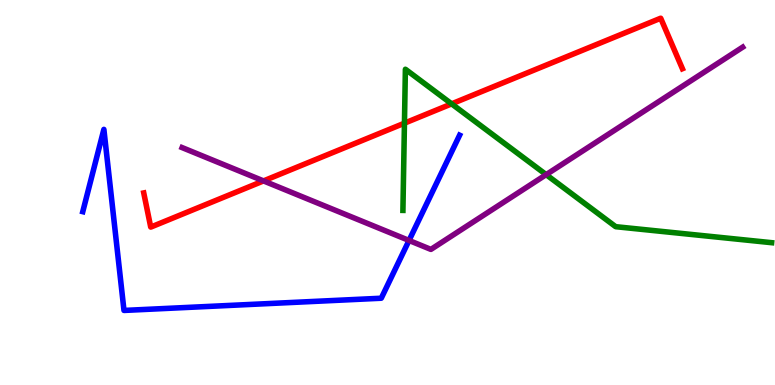[{'lines': ['blue', 'red'], 'intersections': []}, {'lines': ['green', 'red'], 'intersections': [{'x': 5.22, 'y': 6.8}, {'x': 5.83, 'y': 7.3}]}, {'lines': ['purple', 'red'], 'intersections': [{'x': 3.4, 'y': 5.3}]}, {'lines': ['blue', 'green'], 'intersections': []}, {'lines': ['blue', 'purple'], 'intersections': [{'x': 5.28, 'y': 3.75}]}, {'lines': ['green', 'purple'], 'intersections': [{'x': 7.05, 'y': 5.46}]}]